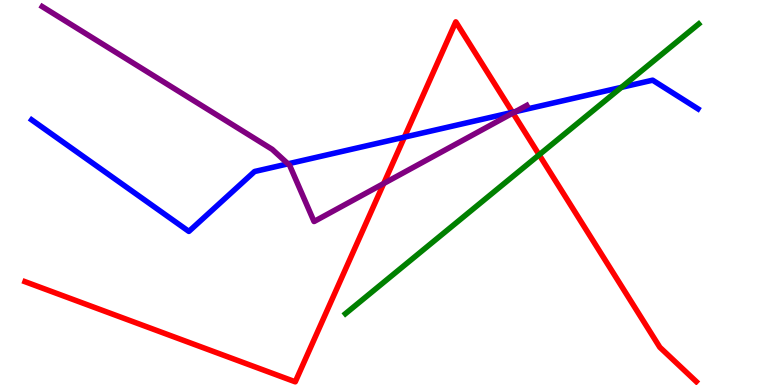[{'lines': ['blue', 'red'], 'intersections': [{'x': 5.22, 'y': 6.44}, {'x': 6.61, 'y': 7.08}]}, {'lines': ['green', 'red'], 'intersections': [{'x': 6.96, 'y': 5.98}]}, {'lines': ['purple', 'red'], 'intersections': [{'x': 4.95, 'y': 5.23}, {'x': 6.62, 'y': 7.07}]}, {'lines': ['blue', 'green'], 'intersections': [{'x': 8.02, 'y': 7.73}]}, {'lines': ['blue', 'purple'], 'intersections': [{'x': 3.72, 'y': 5.74}, {'x': 6.65, 'y': 7.1}]}, {'lines': ['green', 'purple'], 'intersections': []}]